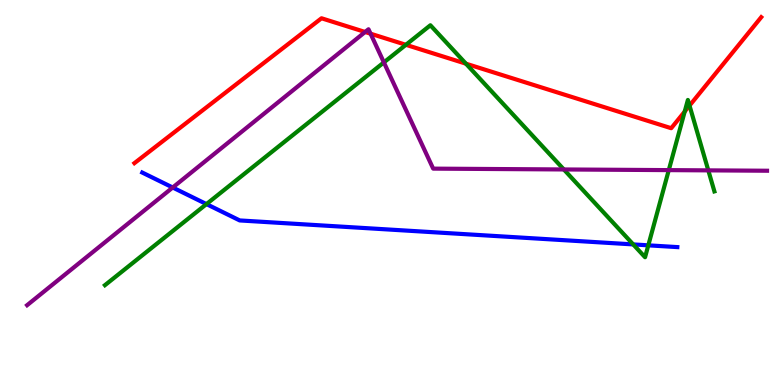[{'lines': ['blue', 'red'], 'intersections': []}, {'lines': ['green', 'red'], 'intersections': [{'x': 5.24, 'y': 8.84}, {'x': 6.01, 'y': 8.35}, {'x': 8.84, 'y': 7.1}, {'x': 8.9, 'y': 7.26}]}, {'lines': ['purple', 'red'], 'intersections': [{'x': 4.71, 'y': 9.17}, {'x': 4.78, 'y': 9.12}]}, {'lines': ['blue', 'green'], 'intersections': [{'x': 2.66, 'y': 4.7}, {'x': 8.17, 'y': 3.65}, {'x': 8.37, 'y': 3.63}]}, {'lines': ['blue', 'purple'], 'intersections': [{'x': 2.23, 'y': 5.13}]}, {'lines': ['green', 'purple'], 'intersections': [{'x': 4.95, 'y': 8.38}, {'x': 7.28, 'y': 5.6}, {'x': 8.63, 'y': 5.58}, {'x': 9.14, 'y': 5.57}]}]